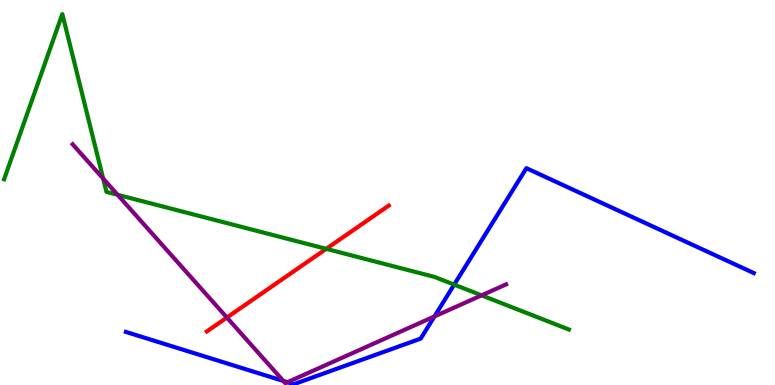[{'lines': ['blue', 'red'], 'intersections': []}, {'lines': ['green', 'red'], 'intersections': [{'x': 4.21, 'y': 3.54}]}, {'lines': ['purple', 'red'], 'intersections': [{'x': 2.93, 'y': 1.75}]}, {'lines': ['blue', 'green'], 'intersections': [{'x': 5.86, 'y': 2.61}]}, {'lines': ['blue', 'purple'], 'intersections': [{'x': 3.66, 'y': 0.105}, {'x': 3.71, 'y': 0.0723}, {'x': 5.61, 'y': 1.78}]}, {'lines': ['green', 'purple'], 'intersections': [{'x': 1.33, 'y': 5.36}, {'x': 1.52, 'y': 4.94}, {'x': 6.21, 'y': 2.33}]}]